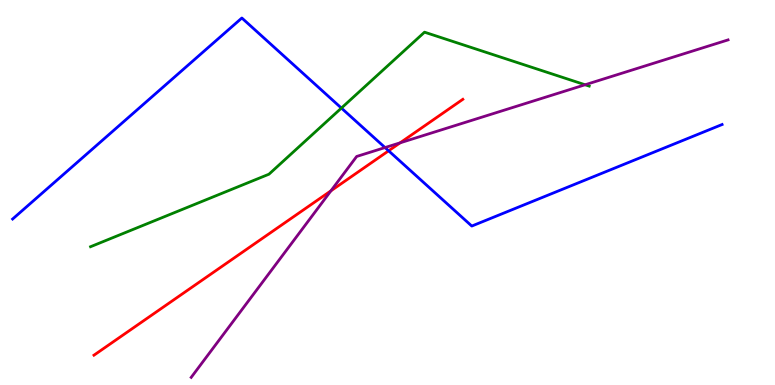[{'lines': ['blue', 'red'], 'intersections': [{'x': 5.01, 'y': 6.08}]}, {'lines': ['green', 'red'], 'intersections': []}, {'lines': ['purple', 'red'], 'intersections': [{'x': 4.27, 'y': 5.04}, {'x': 5.16, 'y': 6.29}]}, {'lines': ['blue', 'green'], 'intersections': [{'x': 4.41, 'y': 7.19}]}, {'lines': ['blue', 'purple'], 'intersections': [{'x': 4.97, 'y': 6.17}]}, {'lines': ['green', 'purple'], 'intersections': [{'x': 7.55, 'y': 7.8}]}]